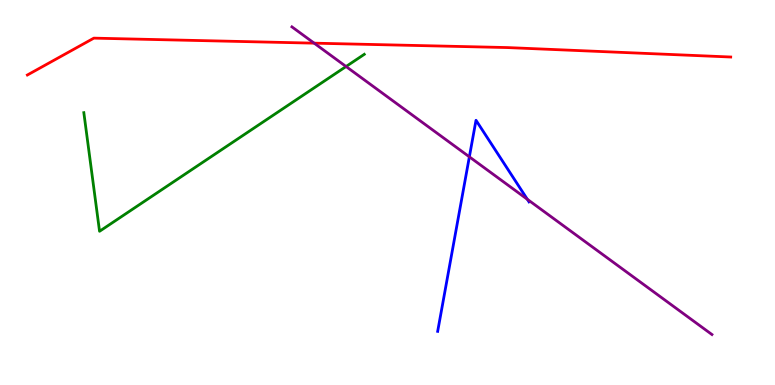[{'lines': ['blue', 'red'], 'intersections': []}, {'lines': ['green', 'red'], 'intersections': []}, {'lines': ['purple', 'red'], 'intersections': [{'x': 4.05, 'y': 8.88}]}, {'lines': ['blue', 'green'], 'intersections': []}, {'lines': ['blue', 'purple'], 'intersections': [{'x': 6.06, 'y': 5.93}, {'x': 6.8, 'y': 4.82}]}, {'lines': ['green', 'purple'], 'intersections': [{'x': 4.47, 'y': 8.27}]}]